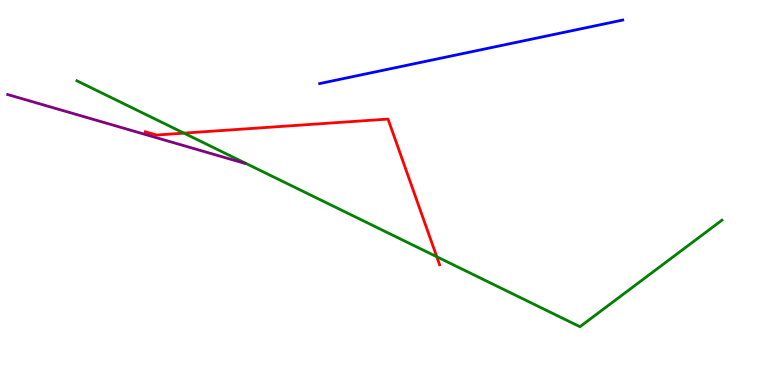[{'lines': ['blue', 'red'], 'intersections': []}, {'lines': ['green', 'red'], 'intersections': [{'x': 2.37, 'y': 6.54}, {'x': 5.64, 'y': 3.33}]}, {'lines': ['purple', 'red'], 'intersections': []}, {'lines': ['blue', 'green'], 'intersections': []}, {'lines': ['blue', 'purple'], 'intersections': []}, {'lines': ['green', 'purple'], 'intersections': []}]